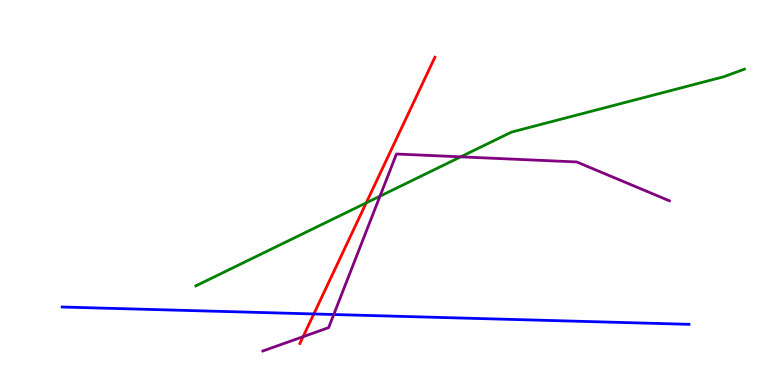[{'lines': ['blue', 'red'], 'intersections': [{'x': 4.05, 'y': 1.85}]}, {'lines': ['green', 'red'], 'intersections': [{'x': 4.73, 'y': 4.73}]}, {'lines': ['purple', 'red'], 'intersections': [{'x': 3.91, 'y': 1.25}]}, {'lines': ['blue', 'green'], 'intersections': []}, {'lines': ['blue', 'purple'], 'intersections': [{'x': 4.31, 'y': 1.83}]}, {'lines': ['green', 'purple'], 'intersections': [{'x': 4.9, 'y': 4.9}, {'x': 5.94, 'y': 5.93}]}]